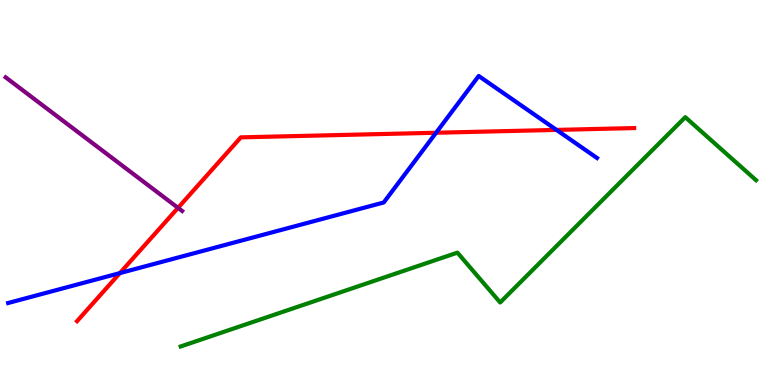[{'lines': ['blue', 'red'], 'intersections': [{'x': 1.55, 'y': 2.91}, {'x': 5.63, 'y': 6.55}, {'x': 7.18, 'y': 6.63}]}, {'lines': ['green', 'red'], 'intersections': []}, {'lines': ['purple', 'red'], 'intersections': [{'x': 2.3, 'y': 4.6}]}, {'lines': ['blue', 'green'], 'intersections': []}, {'lines': ['blue', 'purple'], 'intersections': []}, {'lines': ['green', 'purple'], 'intersections': []}]